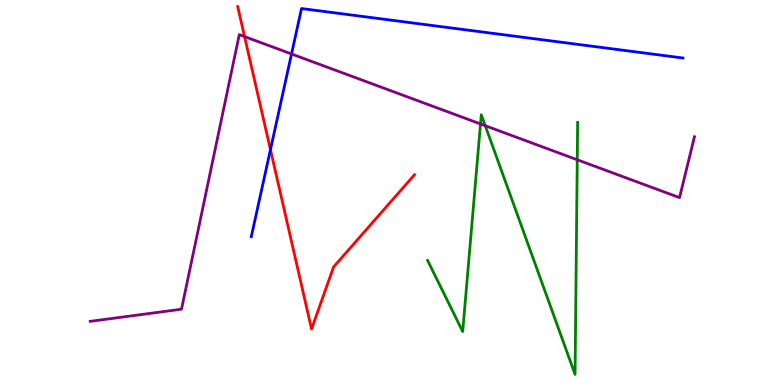[{'lines': ['blue', 'red'], 'intersections': [{'x': 3.49, 'y': 6.11}]}, {'lines': ['green', 'red'], 'intersections': []}, {'lines': ['purple', 'red'], 'intersections': [{'x': 3.16, 'y': 9.05}]}, {'lines': ['blue', 'green'], 'intersections': []}, {'lines': ['blue', 'purple'], 'intersections': [{'x': 3.76, 'y': 8.6}]}, {'lines': ['green', 'purple'], 'intersections': [{'x': 6.2, 'y': 6.78}, {'x': 6.26, 'y': 6.74}, {'x': 7.45, 'y': 5.85}]}]